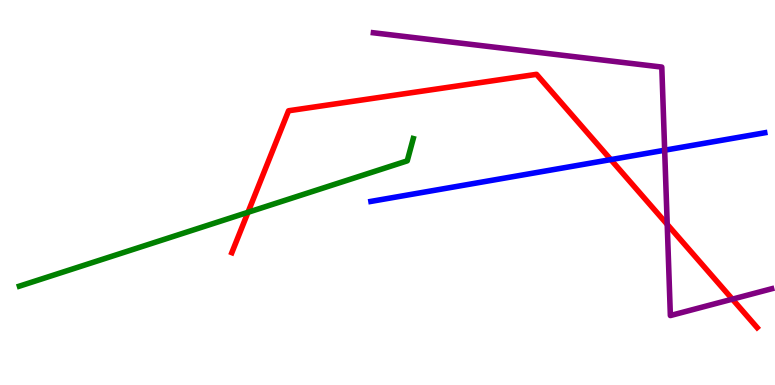[{'lines': ['blue', 'red'], 'intersections': [{'x': 7.88, 'y': 5.85}]}, {'lines': ['green', 'red'], 'intersections': [{'x': 3.2, 'y': 4.49}]}, {'lines': ['purple', 'red'], 'intersections': [{'x': 8.61, 'y': 4.17}, {'x': 9.45, 'y': 2.23}]}, {'lines': ['blue', 'green'], 'intersections': []}, {'lines': ['blue', 'purple'], 'intersections': [{'x': 8.58, 'y': 6.1}]}, {'lines': ['green', 'purple'], 'intersections': []}]